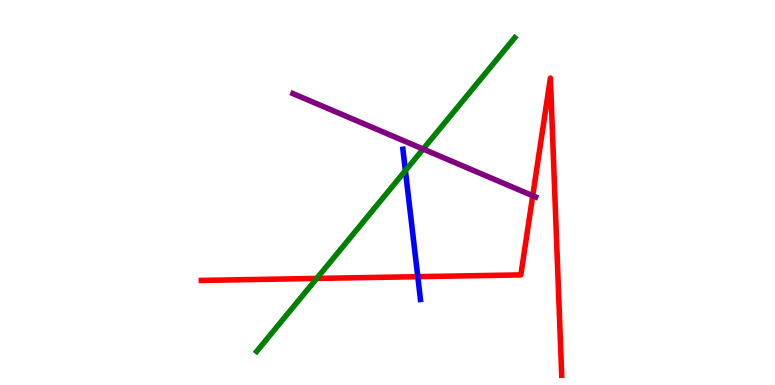[{'lines': ['blue', 'red'], 'intersections': [{'x': 5.39, 'y': 2.81}]}, {'lines': ['green', 'red'], 'intersections': [{'x': 4.09, 'y': 2.77}]}, {'lines': ['purple', 'red'], 'intersections': [{'x': 6.87, 'y': 4.92}]}, {'lines': ['blue', 'green'], 'intersections': [{'x': 5.23, 'y': 5.57}]}, {'lines': ['blue', 'purple'], 'intersections': []}, {'lines': ['green', 'purple'], 'intersections': [{'x': 5.46, 'y': 6.13}]}]